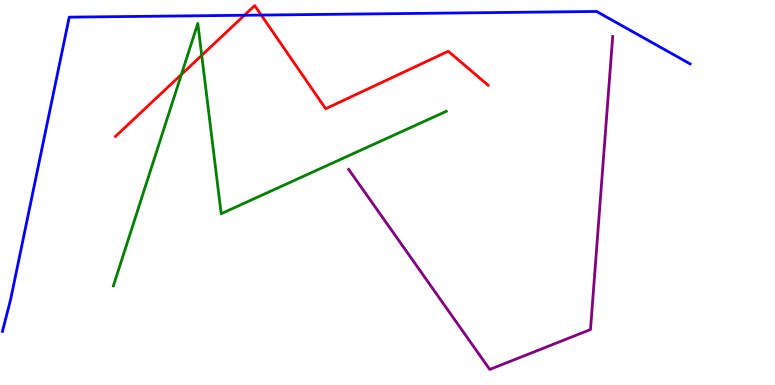[{'lines': ['blue', 'red'], 'intersections': [{'x': 3.15, 'y': 9.6}, {'x': 3.37, 'y': 9.61}]}, {'lines': ['green', 'red'], 'intersections': [{'x': 2.34, 'y': 8.07}, {'x': 2.6, 'y': 8.56}]}, {'lines': ['purple', 'red'], 'intersections': []}, {'lines': ['blue', 'green'], 'intersections': []}, {'lines': ['blue', 'purple'], 'intersections': []}, {'lines': ['green', 'purple'], 'intersections': []}]